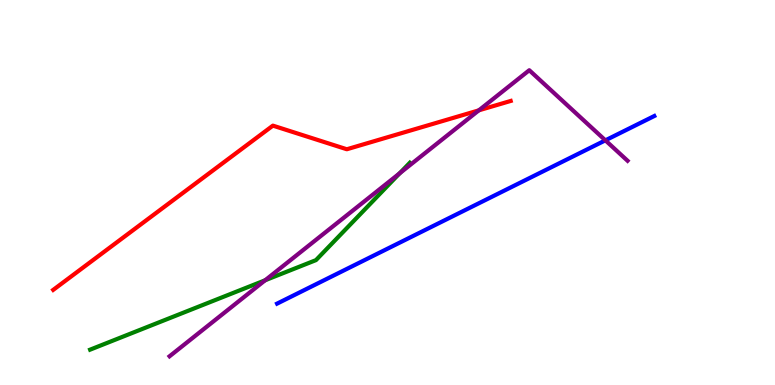[{'lines': ['blue', 'red'], 'intersections': []}, {'lines': ['green', 'red'], 'intersections': []}, {'lines': ['purple', 'red'], 'intersections': [{'x': 6.18, 'y': 7.13}]}, {'lines': ['blue', 'green'], 'intersections': []}, {'lines': ['blue', 'purple'], 'intersections': [{'x': 7.81, 'y': 6.35}]}, {'lines': ['green', 'purple'], 'intersections': [{'x': 3.42, 'y': 2.72}, {'x': 5.16, 'y': 5.5}]}]